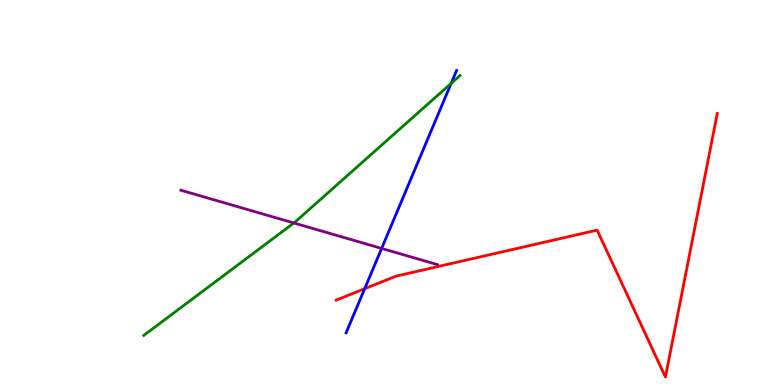[{'lines': ['blue', 'red'], 'intersections': [{'x': 4.71, 'y': 2.5}]}, {'lines': ['green', 'red'], 'intersections': []}, {'lines': ['purple', 'red'], 'intersections': []}, {'lines': ['blue', 'green'], 'intersections': [{'x': 5.82, 'y': 7.83}]}, {'lines': ['blue', 'purple'], 'intersections': [{'x': 4.92, 'y': 3.55}]}, {'lines': ['green', 'purple'], 'intersections': [{'x': 3.79, 'y': 4.21}]}]